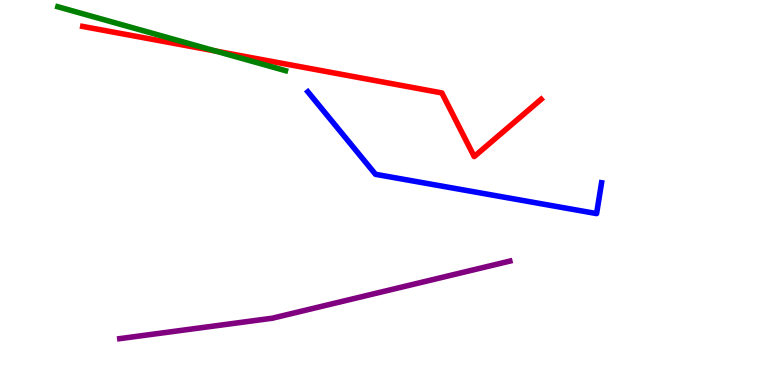[{'lines': ['blue', 'red'], 'intersections': []}, {'lines': ['green', 'red'], 'intersections': [{'x': 2.78, 'y': 8.67}]}, {'lines': ['purple', 'red'], 'intersections': []}, {'lines': ['blue', 'green'], 'intersections': []}, {'lines': ['blue', 'purple'], 'intersections': []}, {'lines': ['green', 'purple'], 'intersections': []}]